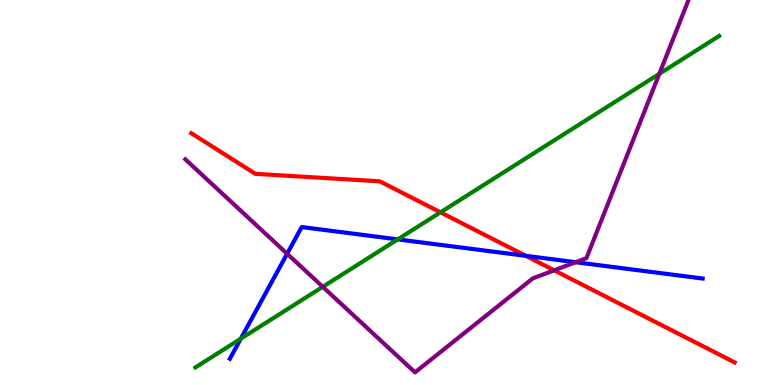[{'lines': ['blue', 'red'], 'intersections': [{'x': 6.78, 'y': 3.36}]}, {'lines': ['green', 'red'], 'intersections': [{'x': 5.68, 'y': 4.49}]}, {'lines': ['purple', 'red'], 'intersections': [{'x': 7.15, 'y': 2.98}]}, {'lines': ['blue', 'green'], 'intersections': [{'x': 3.11, 'y': 1.2}, {'x': 5.13, 'y': 3.78}]}, {'lines': ['blue', 'purple'], 'intersections': [{'x': 3.71, 'y': 3.41}, {'x': 7.43, 'y': 3.19}]}, {'lines': ['green', 'purple'], 'intersections': [{'x': 4.17, 'y': 2.55}, {'x': 8.51, 'y': 8.08}]}]